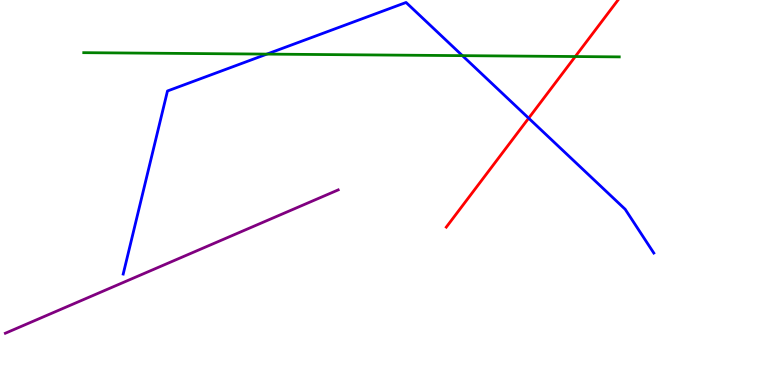[{'lines': ['blue', 'red'], 'intersections': [{'x': 6.82, 'y': 6.93}]}, {'lines': ['green', 'red'], 'intersections': [{'x': 7.42, 'y': 8.53}]}, {'lines': ['purple', 'red'], 'intersections': []}, {'lines': ['blue', 'green'], 'intersections': [{'x': 3.44, 'y': 8.59}, {'x': 5.97, 'y': 8.55}]}, {'lines': ['blue', 'purple'], 'intersections': []}, {'lines': ['green', 'purple'], 'intersections': []}]